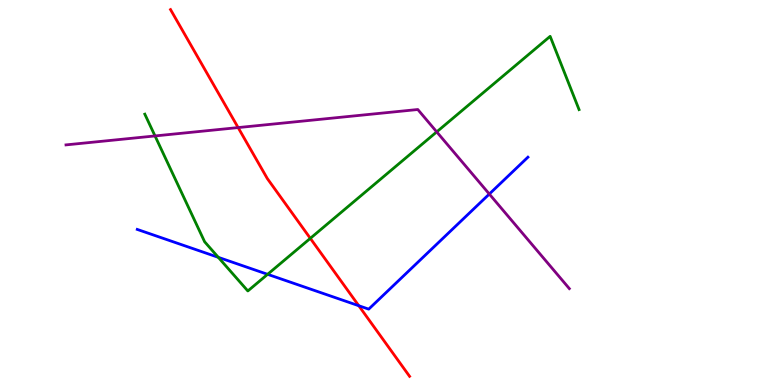[{'lines': ['blue', 'red'], 'intersections': [{'x': 4.63, 'y': 2.06}]}, {'lines': ['green', 'red'], 'intersections': [{'x': 4.0, 'y': 3.81}]}, {'lines': ['purple', 'red'], 'intersections': [{'x': 3.07, 'y': 6.69}]}, {'lines': ['blue', 'green'], 'intersections': [{'x': 2.82, 'y': 3.32}, {'x': 3.45, 'y': 2.87}]}, {'lines': ['blue', 'purple'], 'intersections': [{'x': 6.31, 'y': 4.96}]}, {'lines': ['green', 'purple'], 'intersections': [{'x': 2.0, 'y': 6.47}, {'x': 5.64, 'y': 6.57}]}]